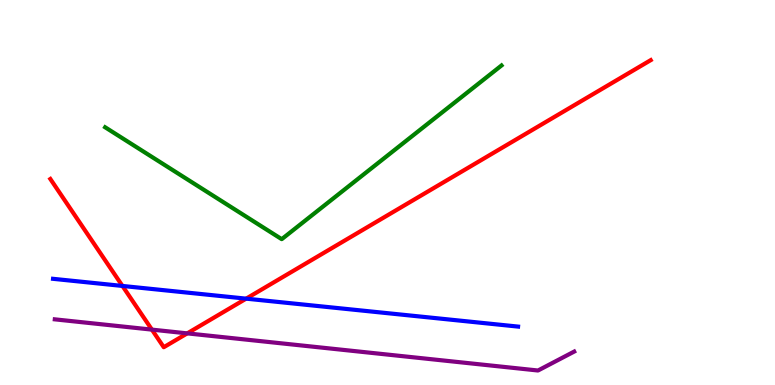[{'lines': ['blue', 'red'], 'intersections': [{'x': 1.58, 'y': 2.57}, {'x': 3.18, 'y': 2.24}]}, {'lines': ['green', 'red'], 'intersections': []}, {'lines': ['purple', 'red'], 'intersections': [{'x': 1.96, 'y': 1.44}, {'x': 2.42, 'y': 1.34}]}, {'lines': ['blue', 'green'], 'intersections': []}, {'lines': ['blue', 'purple'], 'intersections': []}, {'lines': ['green', 'purple'], 'intersections': []}]